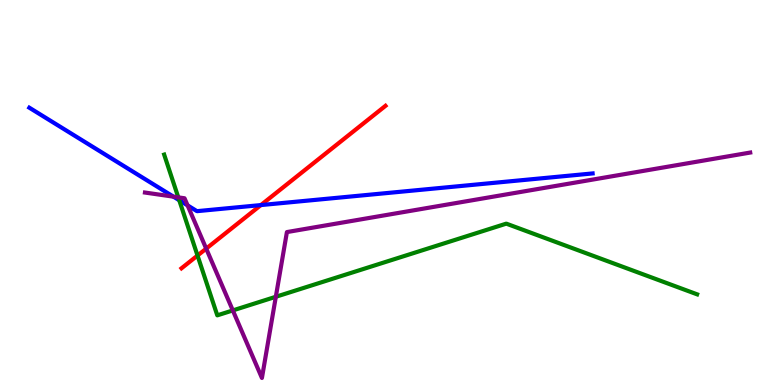[{'lines': ['blue', 'red'], 'intersections': [{'x': 3.37, 'y': 4.67}]}, {'lines': ['green', 'red'], 'intersections': [{'x': 2.55, 'y': 3.36}]}, {'lines': ['purple', 'red'], 'intersections': [{'x': 2.66, 'y': 3.54}]}, {'lines': ['blue', 'green'], 'intersections': [{'x': 2.31, 'y': 4.8}]}, {'lines': ['blue', 'purple'], 'intersections': [{'x': 2.24, 'y': 4.89}, {'x': 2.42, 'y': 4.67}]}, {'lines': ['green', 'purple'], 'intersections': [{'x': 2.3, 'y': 4.87}, {'x': 3.0, 'y': 1.94}, {'x': 3.56, 'y': 2.29}]}]